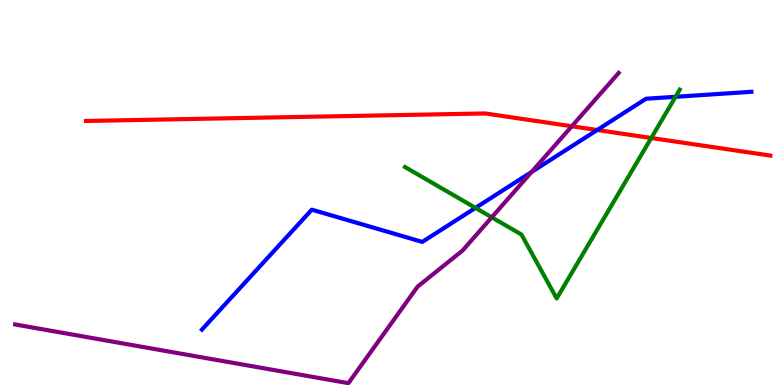[{'lines': ['blue', 'red'], 'intersections': [{'x': 7.71, 'y': 6.62}]}, {'lines': ['green', 'red'], 'intersections': [{'x': 8.4, 'y': 6.42}]}, {'lines': ['purple', 'red'], 'intersections': [{'x': 7.38, 'y': 6.72}]}, {'lines': ['blue', 'green'], 'intersections': [{'x': 6.14, 'y': 4.6}, {'x': 8.72, 'y': 7.49}]}, {'lines': ['blue', 'purple'], 'intersections': [{'x': 6.86, 'y': 5.53}]}, {'lines': ['green', 'purple'], 'intersections': [{'x': 6.35, 'y': 4.36}]}]